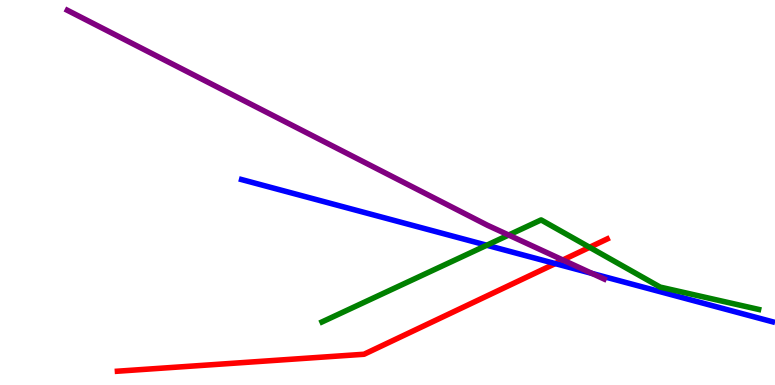[{'lines': ['blue', 'red'], 'intersections': [{'x': 7.16, 'y': 3.15}]}, {'lines': ['green', 'red'], 'intersections': [{'x': 7.61, 'y': 3.58}]}, {'lines': ['purple', 'red'], 'intersections': [{'x': 7.26, 'y': 3.25}]}, {'lines': ['blue', 'green'], 'intersections': [{'x': 6.28, 'y': 3.63}]}, {'lines': ['blue', 'purple'], 'intersections': [{'x': 7.64, 'y': 2.9}]}, {'lines': ['green', 'purple'], 'intersections': [{'x': 6.56, 'y': 3.9}]}]